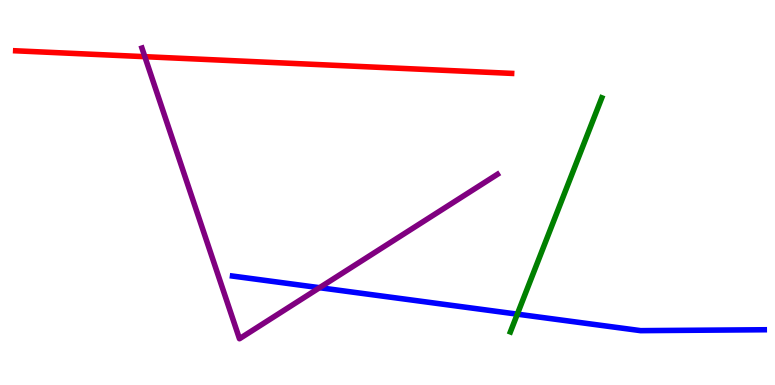[{'lines': ['blue', 'red'], 'intersections': []}, {'lines': ['green', 'red'], 'intersections': []}, {'lines': ['purple', 'red'], 'intersections': [{'x': 1.87, 'y': 8.53}]}, {'lines': ['blue', 'green'], 'intersections': [{'x': 6.68, 'y': 1.84}]}, {'lines': ['blue', 'purple'], 'intersections': [{'x': 4.12, 'y': 2.53}]}, {'lines': ['green', 'purple'], 'intersections': []}]